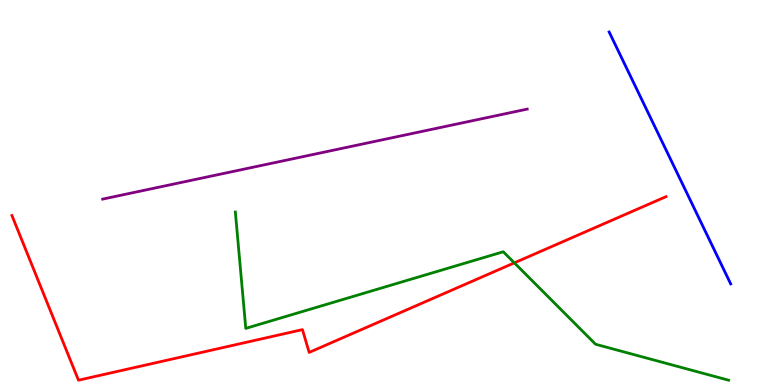[{'lines': ['blue', 'red'], 'intersections': []}, {'lines': ['green', 'red'], 'intersections': [{'x': 6.64, 'y': 3.17}]}, {'lines': ['purple', 'red'], 'intersections': []}, {'lines': ['blue', 'green'], 'intersections': []}, {'lines': ['blue', 'purple'], 'intersections': []}, {'lines': ['green', 'purple'], 'intersections': []}]